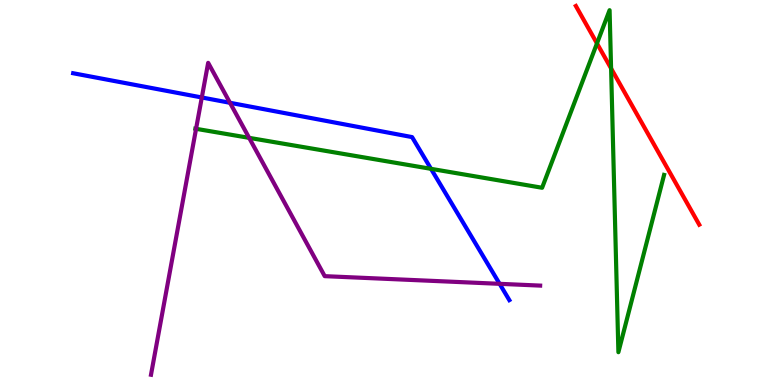[{'lines': ['blue', 'red'], 'intersections': []}, {'lines': ['green', 'red'], 'intersections': [{'x': 7.7, 'y': 8.87}, {'x': 7.89, 'y': 8.22}]}, {'lines': ['purple', 'red'], 'intersections': []}, {'lines': ['blue', 'green'], 'intersections': [{'x': 5.56, 'y': 5.61}]}, {'lines': ['blue', 'purple'], 'intersections': [{'x': 2.6, 'y': 7.47}, {'x': 2.97, 'y': 7.33}, {'x': 6.45, 'y': 2.63}]}, {'lines': ['green', 'purple'], 'intersections': [{'x': 2.53, 'y': 6.65}, {'x': 3.21, 'y': 6.42}]}]